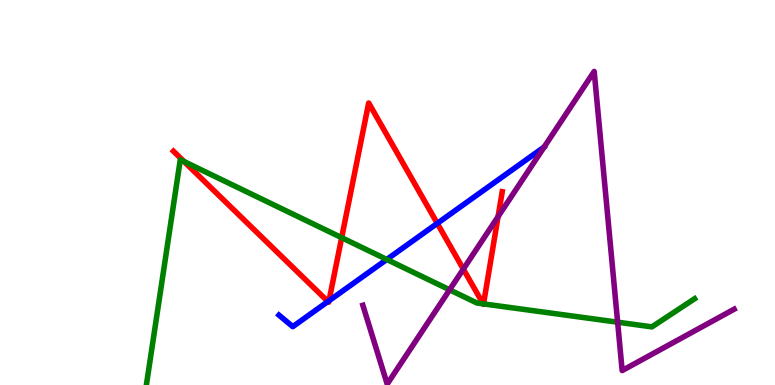[{'lines': ['blue', 'red'], 'intersections': [{'x': 4.23, 'y': 2.17}, {'x': 4.25, 'y': 2.19}, {'x': 5.64, 'y': 4.2}]}, {'lines': ['green', 'red'], 'intersections': [{'x': 2.37, 'y': 5.8}, {'x': 4.41, 'y': 3.83}, {'x': 6.23, 'y': 2.11}, {'x': 6.24, 'y': 2.11}]}, {'lines': ['purple', 'red'], 'intersections': [{'x': 5.98, 'y': 3.01}, {'x': 6.43, 'y': 4.37}]}, {'lines': ['blue', 'green'], 'intersections': [{'x': 4.99, 'y': 3.26}]}, {'lines': ['blue', 'purple'], 'intersections': []}, {'lines': ['green', 'purple'], 'intersections': [{'x': 5.8, 'y': 2.47}, {'x': 7.97, 'y': 1.63}]}]